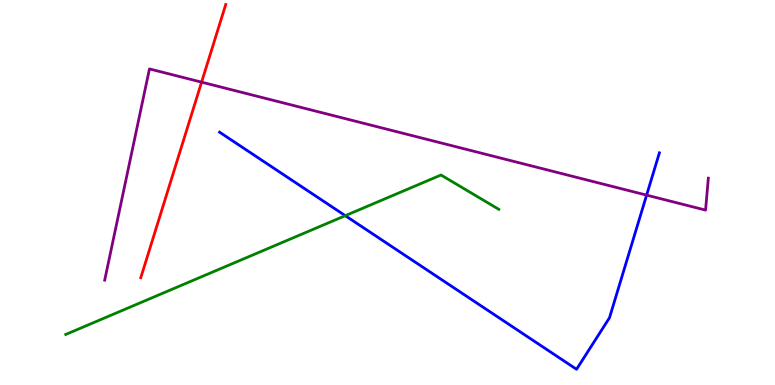[{'lines': ['blue', 'red'], 'intersections': []}, {'lines': ['green', 'red'], 'intersections': []}, {'lines': ['purple', 'red'], 'intersections': [{'x': 2.6, 'y': 7.87}]}, {'lines': ['blue', 'green'], 'intersections': [{'x': 4.46, 'y': 4.4}]}, {'lines': ['blue', 'purple'], 'intersections': [{'x': 8.34, 'y': 4.93}]}, {'lines': ['green', 'purple'], 'intersections': []}]